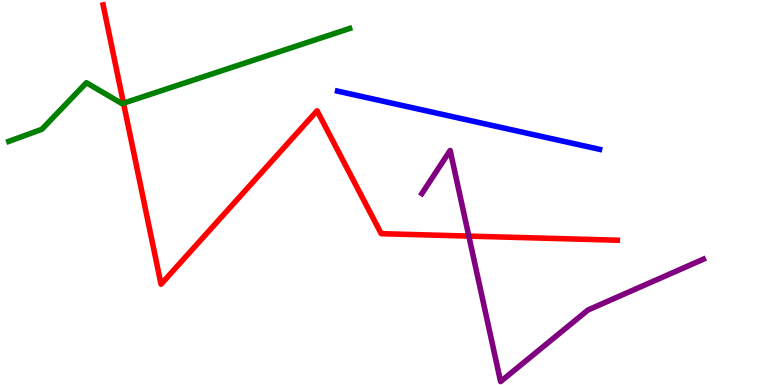[{'lines': ['blue', 'red'], 'intersections': []}, {'lines': ['green', 'red'], 'intersections': [{'x': 1.59, 'y': 7.32}]}, {'lines': ['purple', 'red'], 'intersections': [{'x': 6.05, 'y': 3.87}]}, {'lines': ['blue', 'green'], 'intersections': []}, {'lines': ['blue', 'purple'], 'intersections': []}, {'lines': ['green', 'purple'], 'intersections': []}]